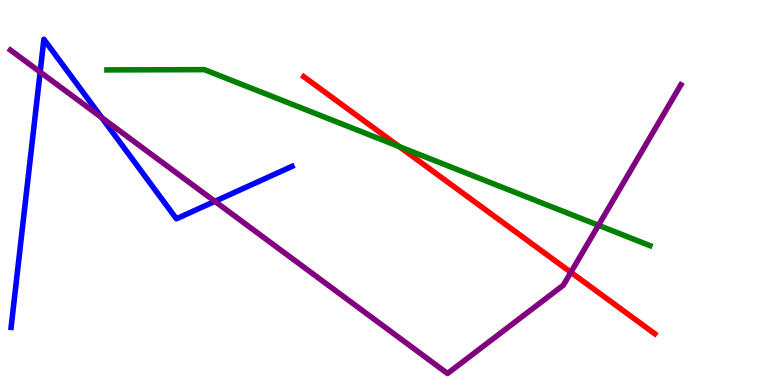[{'lines': ['blue', 'red'], 'intersections': []}, {'lines': ['green', 'red'], 'intersections': [{'x': 5.15, 'y': 6.19}]}, {'lines': ['purple', 'red'], 'intersections': [{'x': 7.37, 'y': 2.93}]}, {'lines': ['blue', 'green'], 'intersections': []}, {'lines': ['blue', 'purple'], 'intersections': [{'x': 0.518, 'y': 8.13}, {'x': 1.31, 'y': 6.94}, {'x': 2.77, 'y': 4.77}]}, {'lines': ['green', 'purple'], 'intersections': [{'x': 7.72, 'y': 4.15}]}]